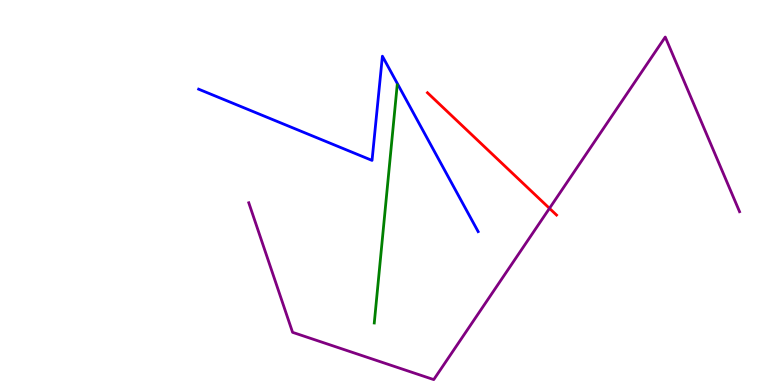[{'lines': ['blue', 'red'], 'intersections': []}, {'lines': ['green', 'red'], 'intersections': []}, {'lines': ['purple', 'red'], 'intersections': [{'x': 7.09, 'y': 4.59}]}, {'lines': ['blue', 'green'], 'intersections': []}, {'lines': ['blue', 'purple'], 'intersections': []}, {'lines': ['green', 'purple'], 'intersections': []}]